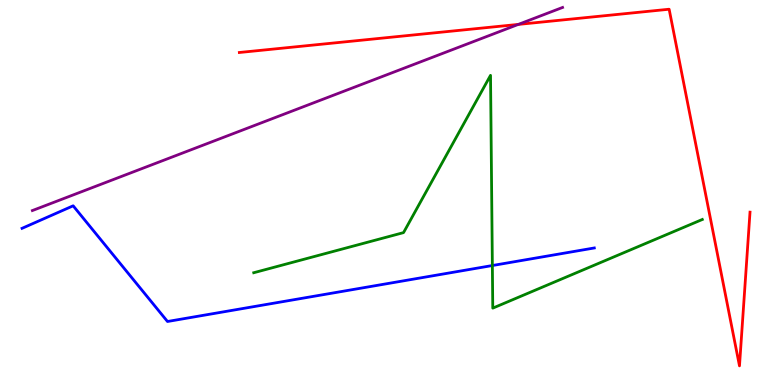[{'lines': ['blue', 'red'], 'intersections': []}, {'lines': ['green', 'red'], 'intersections': []}, {'lines': ['purple', 'red'], 'intersections': [{'x': 6.69, 'y': 9.37}]}, {'lines': ['blue', 'green'], 'intersections': [{'x': 6.35, 'y': 3.1}]}, {'lines': ['blue', 'purple'], 'intersections': []}, {'lines': ['green', 'purple'], 'intersections': []}]